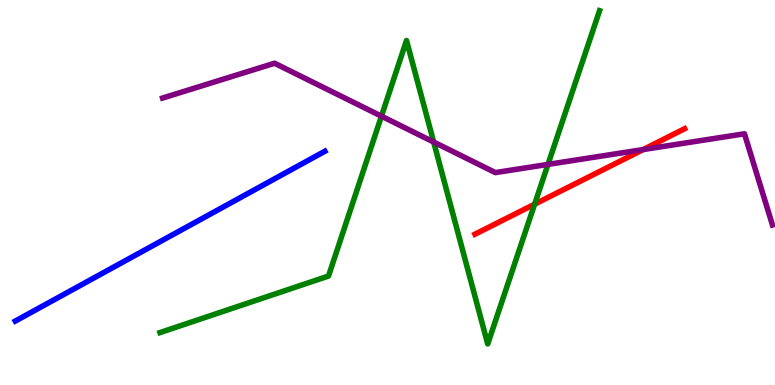[{'lines': ['blue', 'red'], 'intersections': []}, {'lines': ['green', 'red'], 'intersections': [{'x': 6.9, 'y': 4.7}]}, {'lines': ['purple', 'red'], 'intersections': [{'x': 8.3, 'y': 6.12}]}, {'lines': ['blue', 'green'], 'intersections': []}, {'lines': ['blue', 'purple'], 'intersections': []}, {'lines': ['green', 'purple'], 'intersections': [{'x': 4.92, 'y': 6.98}, {'x': 5.6, 'y': 6.31}, {'x': 7.07, 'y': 5.73}]}]